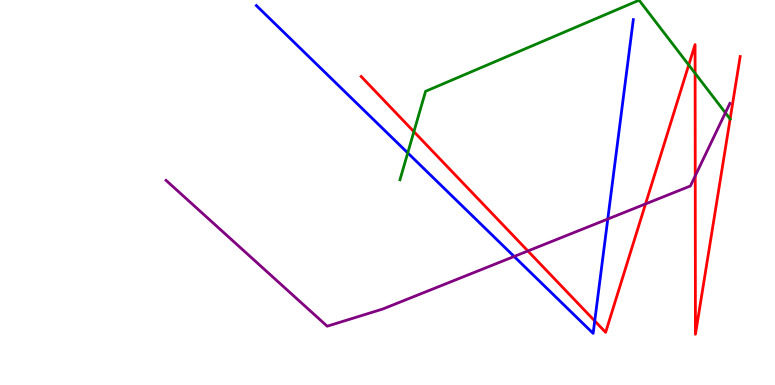[{'lines': ['blue', 'red'], 'intersections': [{'x': 7.67, 'y': 1.66}]}, {'lines': ['green', 'red'], 'intersections': [{'x': 5.34, 'y': 6.58}, {'x': 8.89, 'y': 8.31}, {'x': 8.97, 'y': 8.1}, {'x': 9.42, 'y': 6.91}]}, {'lines': ['purple', 'red'], 'intersections': [{'x': 6.81, 'y': 3.48}, {'x': 8.33, 'y': 4.7}, {'x': 8.97, 'y': 5.43}]}, {'lines': ['blue', 'green'], 'intersections': [{'x': 5.26, 'y': 6.03}]}, {'lines': ['blue', 'purple'], 'intersections': [{'x': 6.63, 'y': 3.34}, {'x': 7.84, 'y': 4.31}]}, {'lines': ['green', 'purple'], 'intersections': [{'x': 9.36, 'y': 7.07}]}]